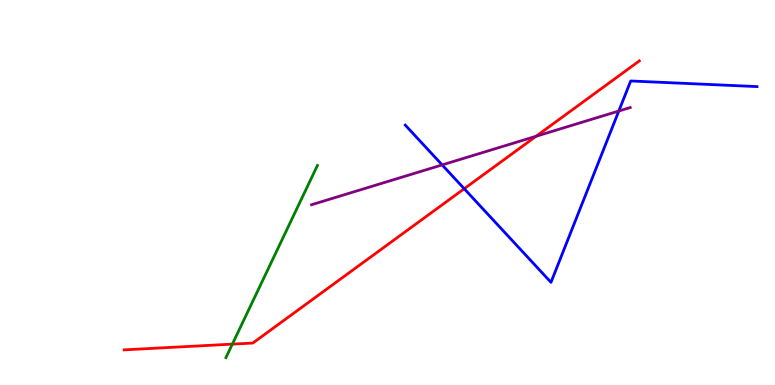[{'lines': ['blue', 'red'], 'intersections': [{'x': 5.99, 'y': 5.1}]}, {'lines': ['green', 'red'], 'intersections': [{'x': 3.0, 'y': 1.06}]}, {'lines': ['purple', 'red'], 'intersections': [{'x': 6.92, 'y': 6.46}]}, {'lines': ['blue', 'green'], 'intersections': []}, {'lines': ['blue', 'purple'], 'intersections': [{'x': 5.71, 'y': 5.72}, {'x': 7.98, 'y': 7.12}]}, {'lines': ['green', 'purple'], 'intersections': []}]